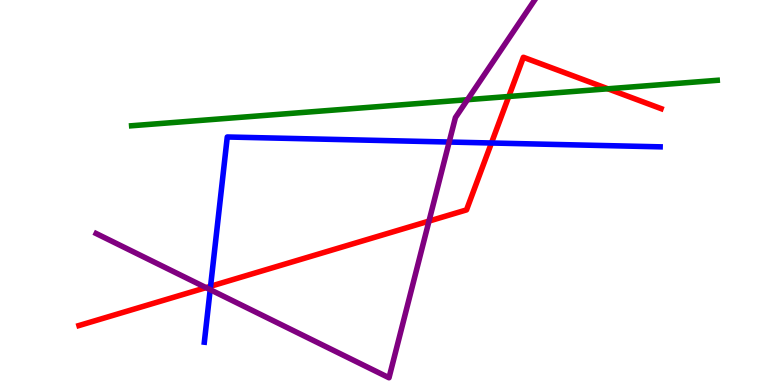[{'lines': ['blue', 'red'], 'intersections': [{'x': 2.72, 'y': 2.56}, {'x': 6.34, 'y': 6.29}]}, {'lines': ['green', 'red'], 'intersections': [{'x': 6.56, 'y': 7.49}, {'x': 7.84, 'y': 7.69}]}, {'lines': ['purple', 'red'], 'intersections': [{'x': 2.66, 'y': 2.53}, {'x': 5.54, 'y': 4.26}]}, {'lines': ['blue', 'green'], 'intersections': []}, {'lines': ['blue', 'purple'], 'intersections': [{'x': 2.71, 'y': 2.48}, {'x': 5.8, 'y': 6.31}]}, {'lines': ['green', 'purple'], 'intersections': [{'x': 6.03, 'y': 7.41}]}]